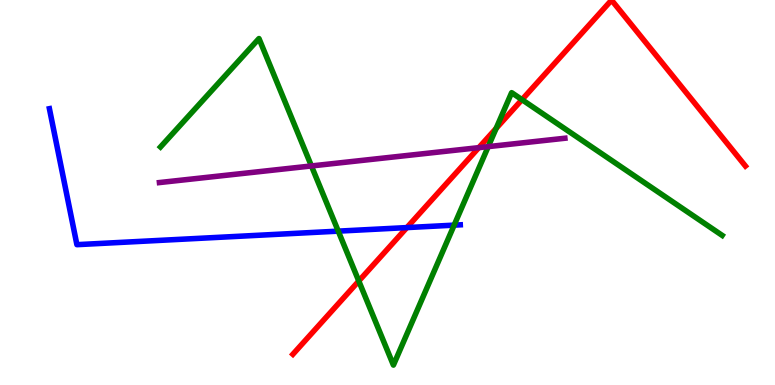[{'lines': ['blue', 'red'], 'intersections': [{'x': 5.25, 'y': 4.09}]}, {'lines': ['green', 'red'], 'intersections': [{'x': 4.63, 'y': 2.7}, {'x': 6.4, 'y': 6.67}, {'x': 6.74, 'y': 7.41}]}, {'lines': ['purple', 'red'], 'intersections': [{'x': 6.18, 'y': 6.16}]}, {'lines': ['blue', 'green'], 'intersections': [{'x': 4.36, 'y': 4.0}, {'x': 5.86, 'y': 4.15}]}, {'lines': ['blue', 'purple'], 'intersections': []}, {'lines': ['green', 'purple'], 'intersections': [{'x': 4.02, 'y': 5.69}, {'x': 6.3, 'y': 6.19}]}]